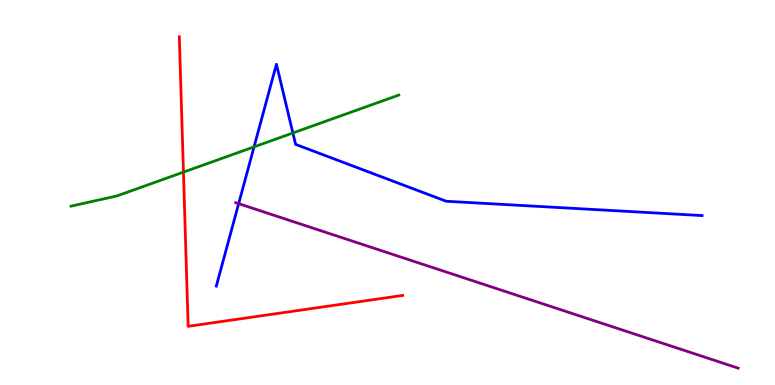[{'lines': ['blue', 'red'], 'intersections': []}, {'lines': ['green', 'red'], 'intersections': [{'x': 2.37, 'y': 5.53}]}, {'lines': ['purple', 'red'], 'intersections': []}, {'lines': ['blue', 'green'], 'intersections': [{'x': 3.28, 'y': 6.19}, {'x': 3.78, 'y': 6.55}]}, {'lines': ['blue', 'purple'], 'intersections': [{'x': 3.08, 'y': 4.71}]}, {'lines': ['green', 'purple'], 'intersections': []}]